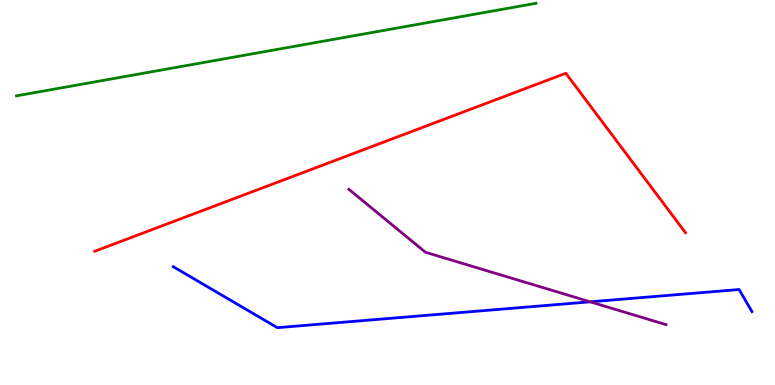[{'lines': ['blue', 'red'], 'intersections': []}, {'lines': ['green', 'red'], 'intersections': []}, {'lines': ['purple', 'red'], 'intersections': []}, {'lines': ['blue', 'green'], 'intersections': []}, {'lines': ['blue', 'purple'], 'intersections': [{'x': 7.62, 'y': 2.16}]}, {'lines': ['green', 'purple'], 'intersections': []}]